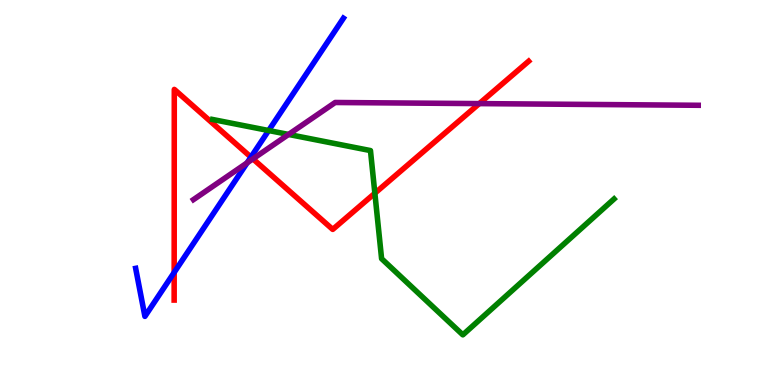[{'lines': ['blue', 'red'], 'intersections': [{'x': 2.25, 'y': 2.92}, {'x': 3.24, 'y': 5.92}]}, {'lines': ['green', 'red'], 'intersections': [{'x': 4.84, 'y': 4.98}]}, {'lines': ['purple', 'red'], 'intersections': [{'x': 3.26, 'y': 5.87}, {'x': 6.18, 'y': 7.31}]}, {'lines': ['blue', 'green'], 'intersections': [{'x': 3.47, 'y': 6.61}]}, {'lines': ['blue', 'purple'], 'intersections': [{'x': 3.19, 'y': 5.77}]}, {'lines': ['green', 'purple'], 'intersections': [{'x': 3.72, 'y': 6.51}]}]